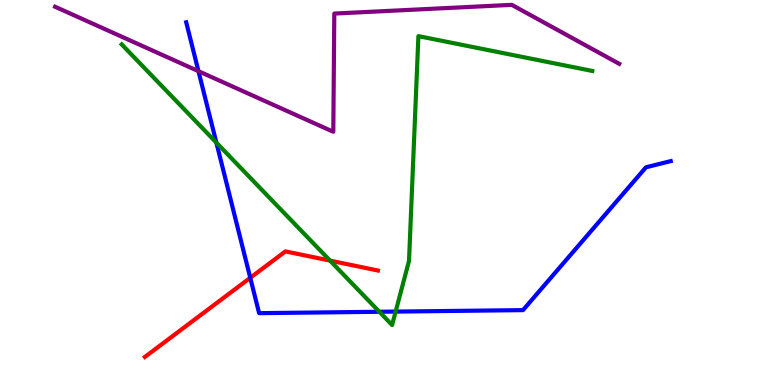[{'lines': ['blue', 'red'], 'intersections': [{'x': 3.23, 'y': 2.78}]}, {'lines': ['green', 'red'], 'intersections': [{'x': 4.26, 'y': 3.23}]}, {'lines': ['purple', 'red'], 'intersections': []}, {'lines': ['blue', 'green'], 'intersections': [{'x': 2.79, 'y': 6.29}, {'x': 4.89, 'y': 1.9}, {'x': 5.11, 'y': 1.91}]}, {'lines': ['blue', 'purple'], 'intersections': [{'x': 2.56, 'y': 8.15}]}, {'lines': ['green', 'purple'], 'intersections': []}]